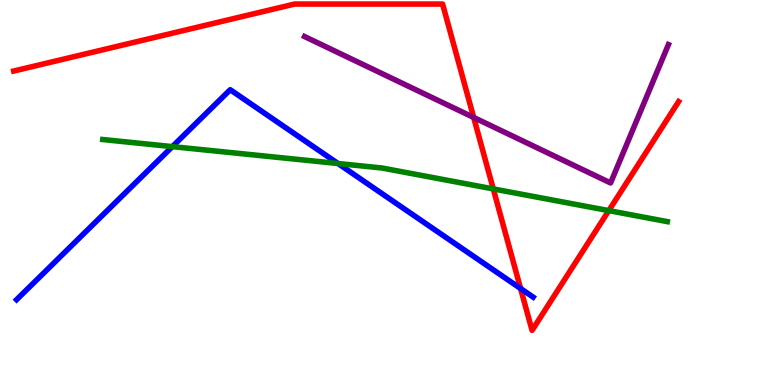[{'lines': ['blue', 'red'], 'intersections': [{'x': 6.72, 'y': 2.51}]}, {'lines': ['green', 'red'], 'intersections': [{'x': 6.36, 'y': 5.09}, {'x': 7.86, 'y': 4.53}]}, {'lines': ['purple', 'red'], 'intersections': [{'x': 6.11, 'y': 6.95}]}, {'lines': ['blue', 'green'], 'intersections': [{'x': 2.22, 'y': 6.19}, {'x': 4.36, 'y': 5.75}]}, {'lines': ['blue', 'purple'], 'intersections': []}, {'lines': ['green', 'purple'], 'intersections': []}]